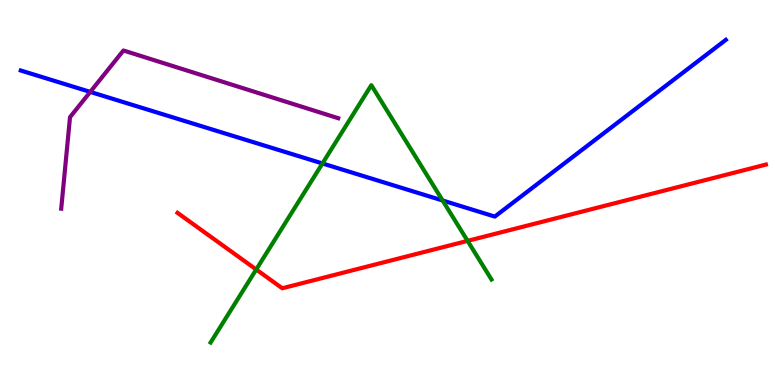[{'lines': ['blue', 'red'], 'intersections': []}, {'lines': ['green', 'red'], 'intersections': [{'x': 3.31, 'y': 3.0}, {'x': 6.03, 'y': 3.74}]}, {'lines': ['purple', 'red'], 'intersections': []}, {'lines': ['blue', 'green'], 'intersections': [{'x': 4.16, 'y': 5.75}, {'x': 5.71, 'y': 4.79}]}, {'lines': ['blue', 'purple'], 'intersections': [{'x': 1.16, 'y': 7.61}]}, {'lines': ['green', 'purple'], 'intersections': []}]